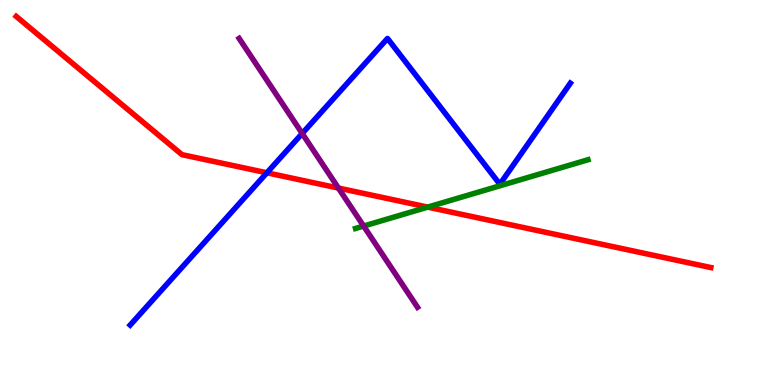[{'lines': ['blue', 'red'], 'intersections': [{'x': 3.44, 'y': 5.51}]}, {'lines': ['green', 'red'], 'intersections': [{'x': 5.52, 'y': 4.62}]}, {'lines': ['purple', 'red'], 'intersections': [{'x': 4.37, 'y': 5.12}]}, {'lines': ['blue', 'green'], 'intersections': []}, {'lines': ['blue', 'purple'], 'intersections': [{'x': 3.9, 'y': 6.53}]}, {'lines': ['green', 'purple'], 'intersections': [{'x': 4.69, 'y': 4.13}]}]